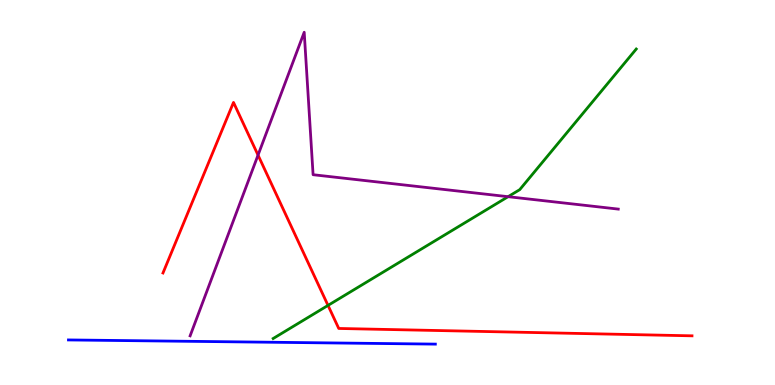[{'lines': ['blue', 'red'], 'intersections': []}, {'lines': ['green', 'red'], 'intersections': [{'x': 4.23, 'y': 2.07}]}, {'lines': ['purple', 'red'], 'intersections': [{'x': 3.33, 'y': 5.97}]}, {'lines': ['blue', 'green'], 'intersections': []}, {'lines': ['blue', 'purple'], 'intersections': []}, {'lines': ['green', 'purple'], 'intersections': [{'x': 6.56, 'y': 4.89}]}]